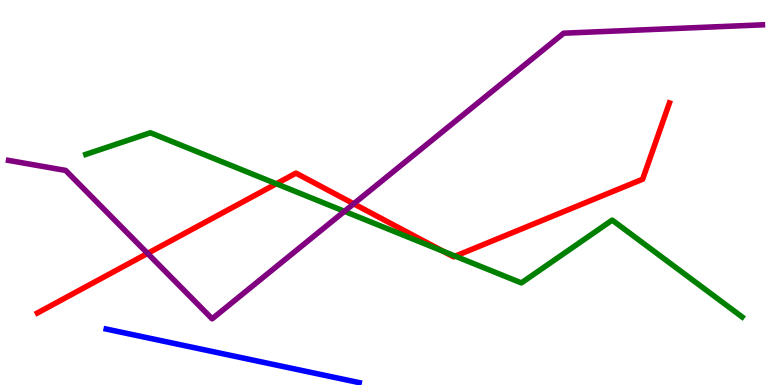[{'lines': ['blue', 'red'], 'intersections': []}, {'lines': ['green', 'red'], 'intersections': [{'x': 3.57, 'y': 5.23}, {'x': 5.72, 'y': 3.48}, {'x': 5.87, 'y': 3.35}]}, {'lines': ['purple', 'red'], 'intersections': [{'x': 1.9, 'y': 3.42}, {'x': 4.56, 'y': 4.71}]}, {'lines': ['blue', 'green'], 'intersections': []}, {'lines': ['blue', 'purple'], 'intersections': []}, {'lines': ['green', 'purple'], 'intersections': [{'x': 4.44, 'y': 4.51}]}]